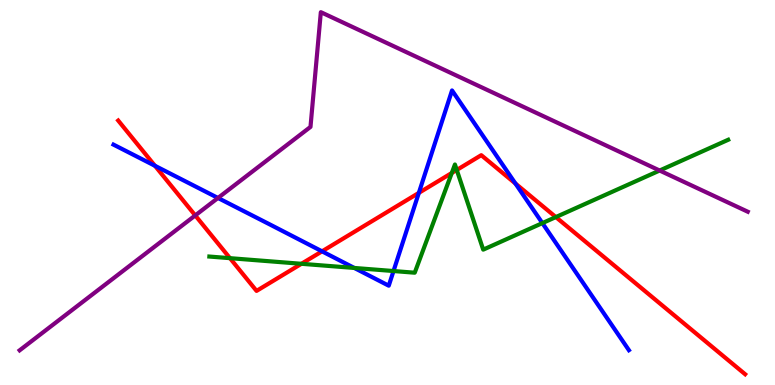[{'lines': ['blue', 'red'], 'intersections': [{'x': 2.0, 'y': 5.69}, {'x': 4.16, 'y': 3.47}, {'x': 5.4, 'y': 4.99}, {'x': 6.65, 'y': 5.23}]}, {'lines': ['green', 'red'], 'intersections': [{'x': 2.97, 'y': 3.29}, {'x': 3.89, 'y': 3.15}, {'x': 5.83, 'y': 5.51}, {'x': 5.89, 'y': 5.59}, {'x': 7.17, 'y': 4.36}]}, {'lines': ['purple', 'red'], 'intersections': [{'x': 2.52, 'y': 4.4}]}, {'lines': ['blue', 'green'], 'intersections': [{'x': 4.57, 'y': 3.04}, {'x': 5.08, 'y': 2.96}, {'x': 7.0, 'y': 4.2}]}, {'lines': ['blue', 'purple'], 'intersections': [{'x': 2.81, 'y': 4.86}]}, {'lines': ['green', 'purple'], 'intersections': [{'x': 8.51, 'y': 5.57}]}]